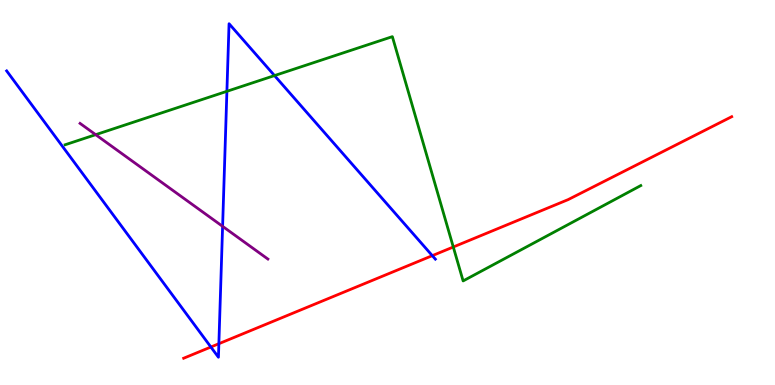[{'lines': ['blue', 'red'], 'intersections': [{'x': 2.72, 'y': 0.987}, {'x': 2.82, 'y': 1.07}, {'x': 5.58, 'y': 3.36}]}, {'lines': ['green', 'red'], 'intersections': [{'x': 5.85, 'y': 3.58}]}, {'lines': ['purple', 'red'], 'intersections': []}, {'lines': ['blue', 'green'], 'intersections': [{'x': 2.93, 'y': 7.63}, {'x': 3.54, 'y': 8.04}]}, {'lines': ['blue', 'purple'], 'intersections': [{'x': 2.87, 'y': 4.12}]}, {'lines': ['green', 'purple'], 'intersections': [{'x': 1.23, 'y': 6.5}]}]